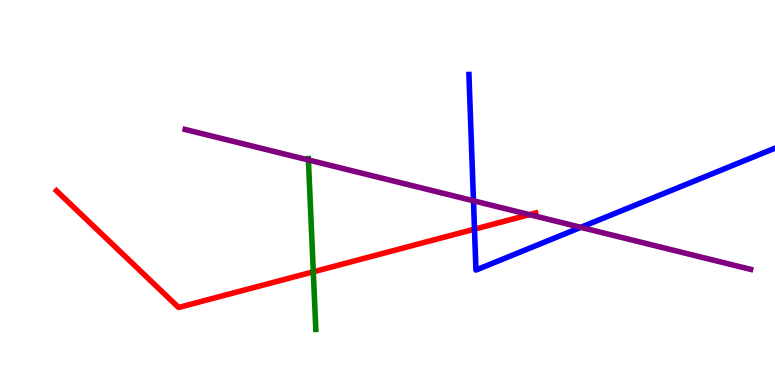[{'lines': ['blue', 'red'], 'intersections': [{'x': 6.12, 'y': 4.05}]}, {'lines': ['green', 'red'], 'intersections': [{'x': 4.04, 'y': 2.94}]}, {'lines': ['purple', 'red'], 'intersections': [{'x': 6.83, 'y': 4.43}]}, {'lines': ['blue', 'green'], 'intersections': []}, {'lines': ['blue', 'purple'], 'intersections': [{'x': 6.11, 'y': 4.78}, {'x': 7.49, 'y': 4.1}]}, {'lines': ['green', 'purple'], 'intersections': [{'x': 3.98, 'y': 5.85}]}]